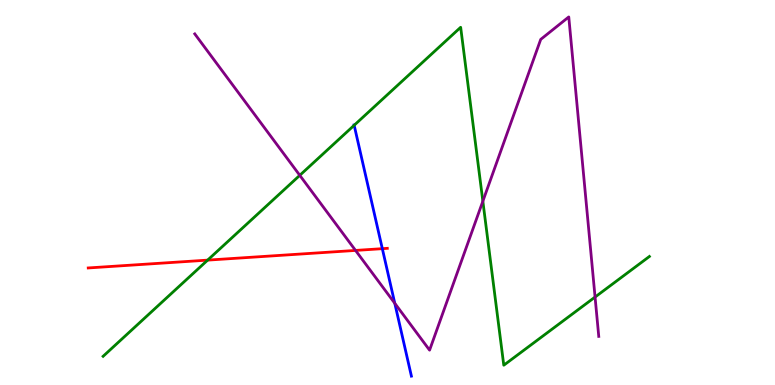[{'lines': ['blue', 'red'], 'intersections': [{'x': 4.93, 'y': 3.54}]}, {'lines': ['green', 'red'], 'intersections': [{'x': 2.68, 'y': 3.24}]}, {'lines': ['purple', 'red'], 'intersections': [{'x': 4.59, 'y': 3.5}]}, {'lines': ['blue', 'green'], 'intersections': [{'x': 4.57, 'y': 6.75}]}, {'lines': ['blue', 'purple'], 'intersections': [{'x': 5.09, 'y': 2.12}]}, {'lines': ['green', 'purple'], 'intersections': [{'x': 3.87, 'y': 5.45}, {'x': 6.23, 'y': 4.77}, {'x': 7.68, 'y': 2.28}]}]